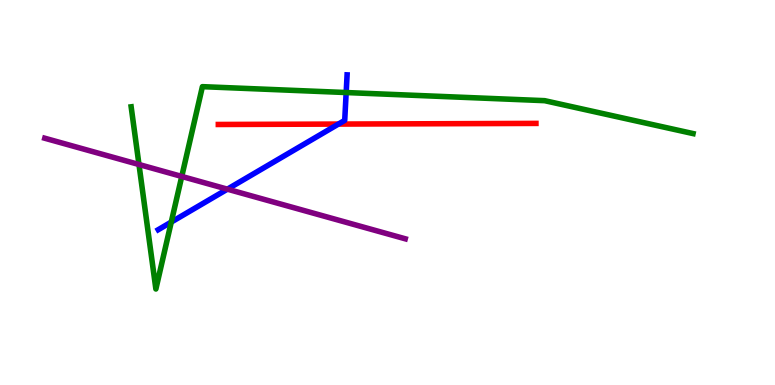[{'lines': ['blue', 'red'], 'intersections': [{'x': 4.37, 'y': 6.78}]}, {'lines': ['green', 'red'], 'intersections': []}, {'lines': ['purple', 'red'], 'intersections': []}, {'lines': ['blue', 'green'], 'intersections': [{'x': 2.21, 'y': 4.23}, {'x': 4.47, 'y': 7.6}]}, {'lines': ['blue', 'purple'], 'intersections': [{'x': 2.93, 'y': 5.09}]}, {'lines': ['green', 'purple'], 'intersections': [{'x': 1.79, 'y': 5.73}, {'x': 2.35, 'y': 5.42}]}]